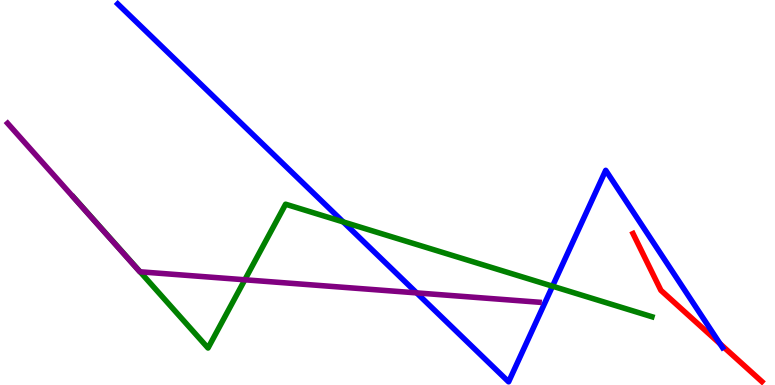[{'lines': ['blue', 'red'], 'intersections': [{'x': 9.29, 'y': 1.07}]}, {'lines': ['green', 'red'], 'intersections': []}, {'lines': ['purple', 'red'], 'intersections': []}, {'lines': ['blue', 'green'], 'intersections': [{'x': 4.43, 'y': 4.24}, {'x': 7.13, 'y': 2.57}]}, {'lines': ['blue', 'purple'], 'intersections': [{'x': 5.38, 'y': 2.39}]}, {'lines': ['green', 'purple'], 'intersections': [{'x': 1.81, 'y': 2.94}, {'x': 3.16, 'y': 2.73}]}]